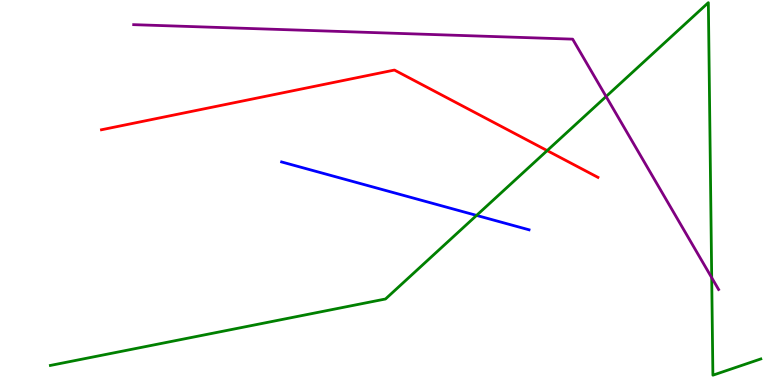[{'lines': ['blue', 'red'], 'intersections': []}, {'lines': ['green', 'red'], 'intersections': [{'x': 7.06, 'y': 6.09}]}, {'lines': ['purple', 'red'], 'intersections': []}, {'lines': ['blue', 'green'], 'intersections': [{'x': 6.15, 'y': 4.41}]}, {'lines': ['blue', 'purple'], 'intersections': []}, {'lines': ['green', 'purple'], 'intersections': [{'x': 7.82, 'y': 7.49}, {'x': 9.18, 'y': 2.79}]}]